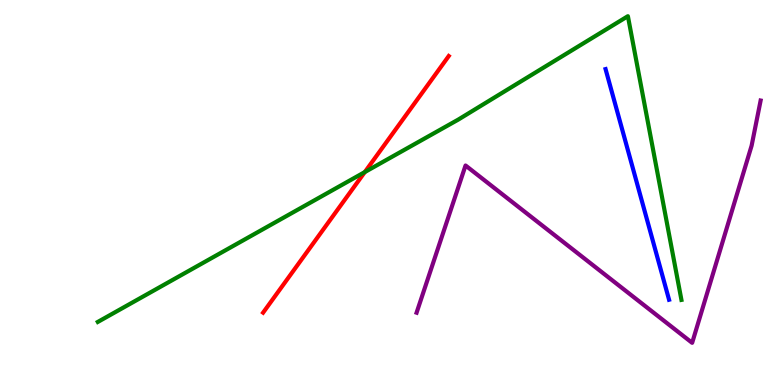[{'lines': ['blue', 'red'], 'intersections': []}, {'lines': ['green', 'red'], 'intersections': [{'x': 4.71, 'y': 5.53}]}, {'lines': ['purple', 'red'], 'intersections': []}, {'lines': ['blue', 'green'], 'intersections': []}, {'lines': ['blue', 'purple'], 'intersections': []}, {'lines': ['green', 'purple'], 'intersections': []}]